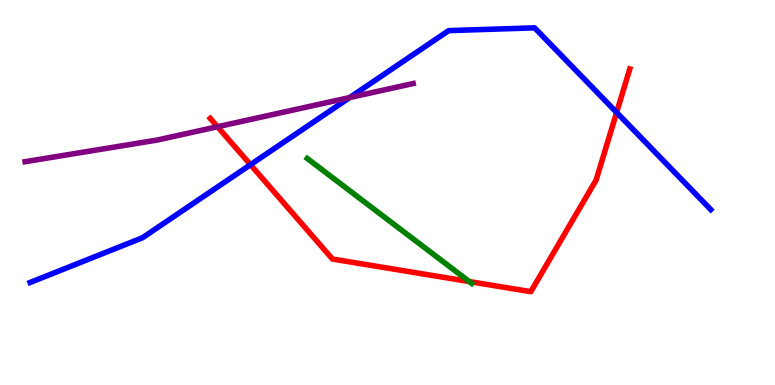[{'lines': ['blue', 'red'], 'intersections': [{'x': 3.23, 'y': 5.72}, {'x': 7.96, 'y': 7.08}]}, {'lines': ['green', 'red'], 'intersections': [{'x': 6.05, 'y': 2.69}]}, {'lines': ['purple', 'red'], 'intersections': [{'x': 2.81, 'y': 6.71}]}, {'lines': ['blue', 'green'], 'intersections': []}, {'lines': ['blue', 'purple'], 'intersections': [{'x': 4.51, 'y': 7.47}]}, {'lines': ['green', 'purple'], 'intersections': []}]